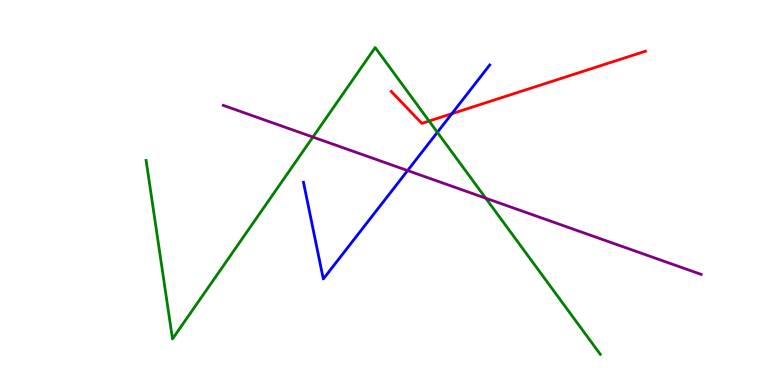[{'lines': ['blue', 'red'], 'intersections': [{'x': 5.83, 'y': 7.05}]}, {'lines': ['green', 'red'], 'intersections': [{'x': 5.54, 'y': 6.86}]}, {'lines': ['purple', 'red'], 'intersections': []}, {'lines': ['blue', 'green'], 'intersections': [{'x': 5.64, 'y': 6.56}]}, {'lines': ['blue', 'purple'], 'intersections': [{'x': 5.26, 'y': 5.57}]}, {'lines': ['green', 'purple'], 'intersections': [{'x': 4.04, 'y': 6.44}, {'x': 6.27, 'y': 4.85}]}]